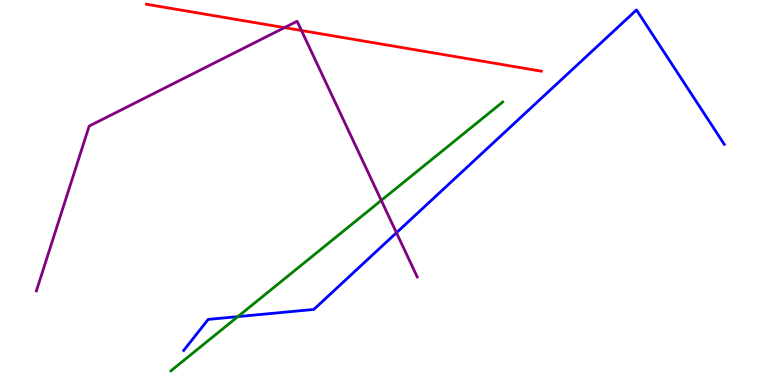[{'lines': ['blue', 'red'], 'intersections': []}, {'lines': ['green', 'red'], 'intersections': []}, {'lines': ['purple', 'red'], 'intersections': [{'x': 3.67, 'y': 9.28}, {'x': 3.89, 'y': 9.21}]}, {'lines': ['blue', 'green'], 'intersections': [{'x': 3.07, 'y': 1.78}]}, {'lines': ['blue', 'purple'], 'intersections': [{'x': 5.12, 'y': 3.95}]}, {'lines': ['green', 'purple'], 'intersections': [{'x': 4.92, 'y': 4.79}]}]